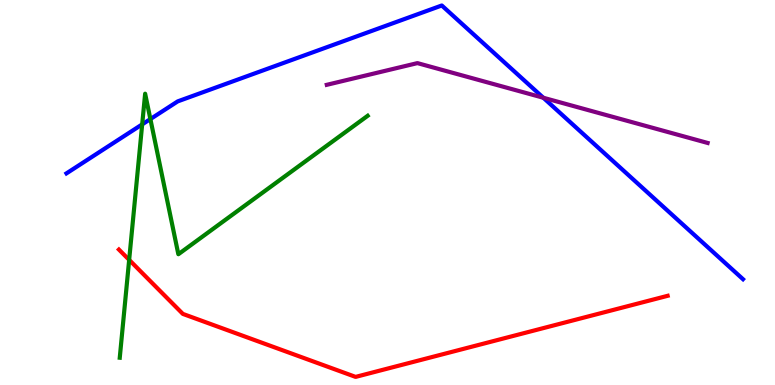[{'lines': ['blue', 'red'], 'intersections': []}, {'lines': ['green', 'red'], 'intersections': [{'x': 1.67, 'y': 3.25}]}, {'lines': ['purple', 'red'], 'intersections': []}, {'lines': ['blue', 'green'], 'intersections': [{'x': 1.83, 'y': 6.77}, {'x': 1.94, 'y': 6.91}]}, {'lines': ['blue', 'purple'], 'intersections': [{'x': 7.01, 'y': 7.46}]}, {'lines': ['green', 'purple'], 'intersections': []}]